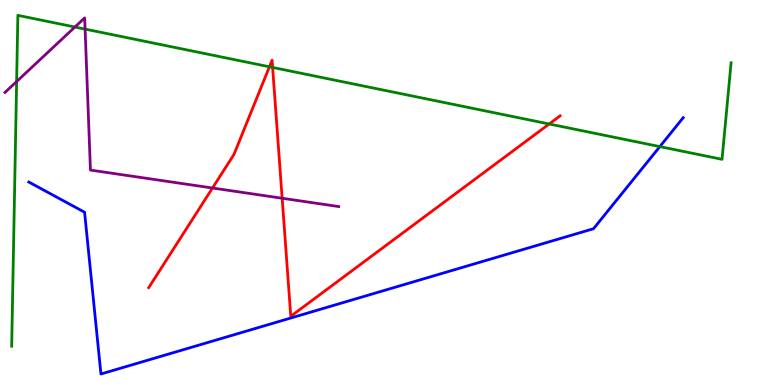[{'lines': ['blue', 'red'], 'intersections': []}, {'lines': ['green', 'red'], 'intersections': [{'x': 3.48, 'y': 8.27}, {'x': 3.52, 'y': 8.25}, {'x': 7.09, 'y': 6.78}]}, {'lines': ['purple', 'red'], 'intersections': [{'x': 2.74, 'y': 5.12}, {'x': 3.64, 'y': 4.85}]}, {'lines': ['blue', 'green'], 'intersections': [{'x': 8.51, 'y': 6.19}]}, {'lines': ['blue', 'purple'], 'intersections': []}, {'lines': ['green', 'purple'], 'intersections': [{'x': 0.215, 'y': 7.88}, {'x': 0.967, 'y': 9.3}, {'x': 1.1, 'y': 9.24}]}]